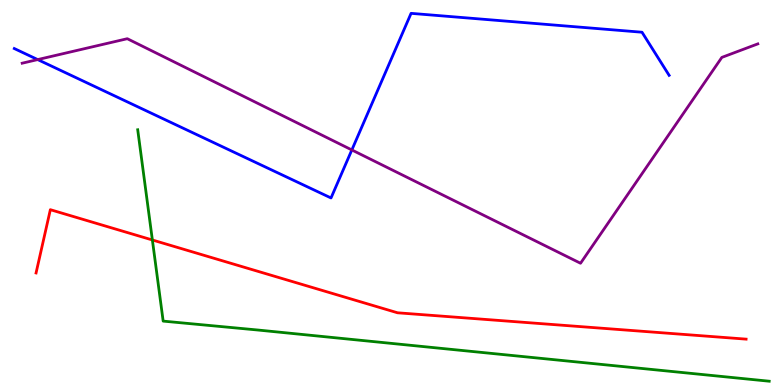[{'lines': ['blue', 'red'], 'intersections': []}, {'lines': ['green', 'red'], 'intersections': [{'x': 1.97, 'y': 3.77}]}, {'lines': ['purple', 'red'], 'intersections': []}, {'lines': ['blue', 'green'], 'intersections': []}, {'lines': ['blue', 'purple'], 'intersections': [{'x': 0.486, 'y': 8.45}, {'x': 4.54, 'y': 6.11}]}, {'lines': ['green', 'purple'], 'intersections': []}]